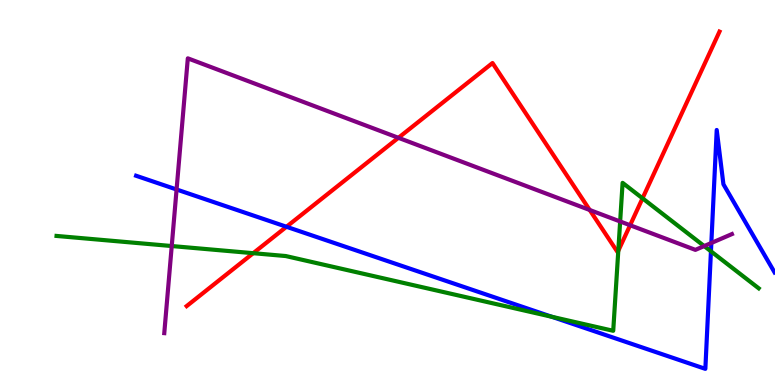[{'lines': ['blue', 'red'], 'intersections': [{'x': 3.7, 'y': 4.11}]}, {'lines': ['green', 'red'], 'intersections': [{'x': 3.27, 'y': 3.42}, {'x': 7.98, 'y': 3.49}, {'x': 8.29, 'y': 4.85}]}, {'lines': ['purple', 'red'], 'intersections': [{'x': 5.14, 'y': 6.42}, {'x': 7.61, 'y': 4.55}, {'x': 8.13, 'y': 4.15}]}, {'lines': ['blue', 'green'], 'intersections': [{'x': 7.12, 'y': 1.77}, {'x': 9.17, 'y': 3.47}]}, {'lines': ['blue', 'purple'], 'intersections': [{'x': 2.28, 'y': 5.08}, {'x': 9.18, 'y': 3.69}]}, {'lines': ['green', 'purple'], 'intersections': [{'x': 2.22, 'y': 3.61}, {'x': 8.0, 'y': 4.25}, {'x': 9.09, 'y': 3.61}]}]